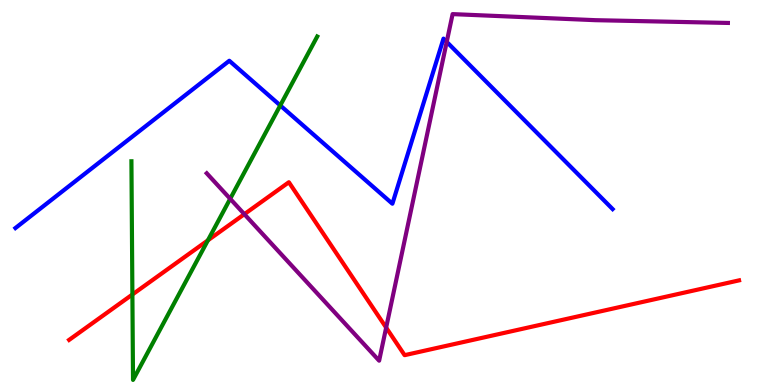[{'lines': ['blue', 'red'], 'intersections': []}, {'lines': ['green', 'red'], 'intersections': [{'x': 1.71, 'y': 2.35}, {'x': 2.68, 'y': 3.76}]}, {'lines': ['purple', 'red'], 'intersections': [{'x': 3.15, 'y': 4.44}, {'x': 4.98, 'y': 1.49}]}, {'lines': ['blue', 'green'], 'intersections': [{'x': 3.62, 'y': 7.26}]}, {'lines': ['blue', 'purple'], 'intersections': [{'x': 5.76, 'y': 8.91}]}, {'lines': ['green', 'purple'], 'intersections': [{'x': 2.97, 'y': 4.84}]}]